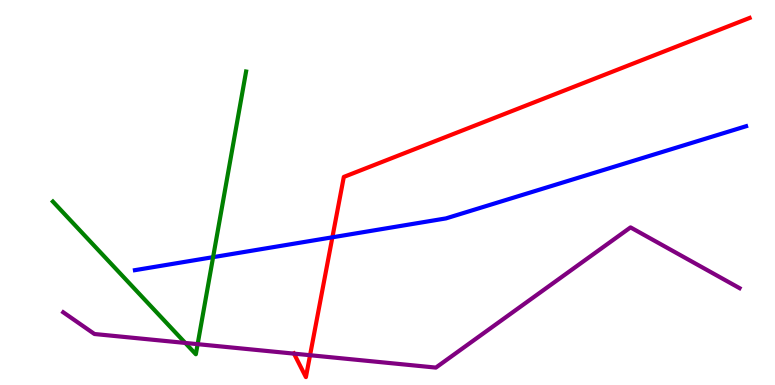[{'lines': ['blue', 'red'], 'intersections': [{'x': 4.29, 'y': 3.84}]}, {'lines': ['green', 'red'], 'intersections': []}, {'lines': ['purple', 'red'], 'intersections': [{'x': 3.79, 'y': 0.815}, {'x': 4.0, 'y': 0.774}]}, {'lines': ['blue', 'green'], 'intersections': [{'x': 2.75, 'y': 3.32}]}, {'lines': ['blue', 'purple'], 'intersections': []}, {'lines': ['green', 'purple'], 'intersections': [{'x': 2.39, 'y': 1.09}, {'x': 2.55, 'y': 1.06}]}]